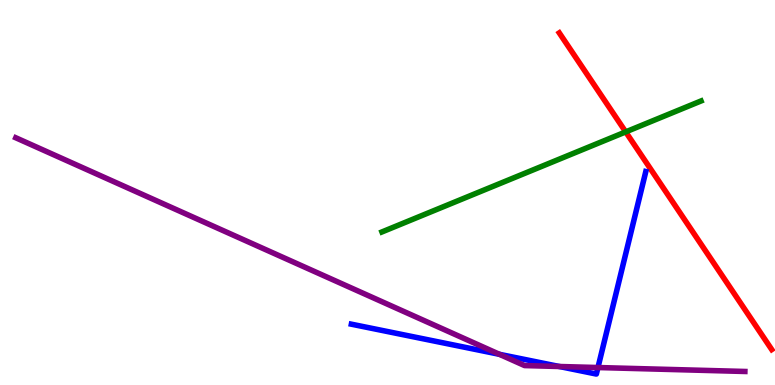[{'lines': ['blue', 'red'], 'intersections': []}, {'lines': ['green', 'red'], 'intersections': [{'x': 8.07, 'y': 6.57}]}, {'lines': ['purple', 'red'], 'intersections': []}, {'lines': ['blue', 'green'], 'intersections': []}, {'lines': ['blue', 'purple'], 'intersections': [{'x': 6.44, 'y': 0.797}, {'x': 7.22, 'y': 0.481}, {'x': 7.72, 'y': 0.454}]}, {'lines': ['green', 'purple'], 'intersections': []}]